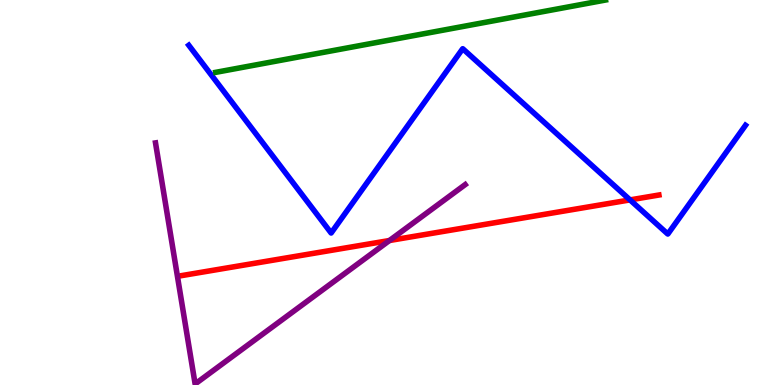[{'lines': ['blue', 'red'], 'intersections': [{'x': 8.13, 'y': 4.81}]}, {'lines': ['green', 'red'], 'intersections': []}, {'lines': ['purple', 'red'], 'intersections': [{'x': 5.03, 'y': 3.75}]}, {'lines': ['blue', 'green'], 'intersections': []}, {'lines': ['blue', 'purple'], 'intersections': []}, {'lines': ['green', 'purple'], 'intersections': []}]